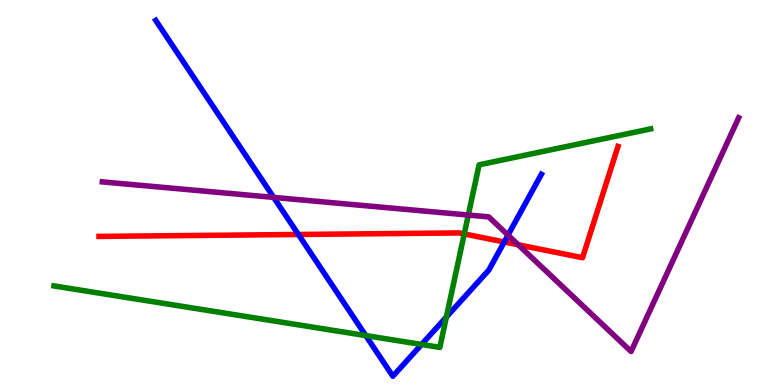[{'lines': ['blue', 'red'], 'intersections': [{'x': 3.85, 'y': 3.91}, {'x': 6.51, 'y': 3.71}]}, {'lines': ['green', 'red'], 'intersections': [{'x': 5.99, 'y': 3.92}]}, {'lines': ['purple', 'red'], 'intersections': [{'x': 6.69, 'y': 3.64}]}, {'lines': ['blue', 'green'], 'intersections': [{'x': 4.72, 'y': 1.28}, {'x': 5.44, 'y': 1.05}, {'x': 5.76, 'y': 1.77}]}, {'lines': ['blue', 'purple'], 'intersections': [{'x': 3.53, 'y': 4.87}, {'x': 6.55, 'y': 3.89}]}, {'lines': ['green', 'purple'], 'intersections': [{'x': 6.04, 'y': 4.41}]}]